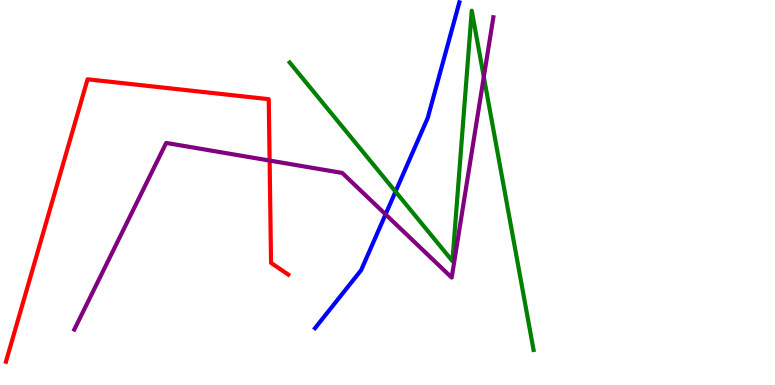[{'lines': ['blue', 'red'], 'intersections': []}, {'lines': ['green', 'red'], 'intersections': []}, {'lines': ['purple', 'red'], 'intersections': [{'x': 3.48, 'y': 5.83}]}, {'lines': ['blue', 'green'], 'intersections': [{'x': 5.1, 'y': 5.02}]}, {'lines': ['blue', 'purple'], 'intersections': [{'x': 4.97, 'y': 4.43}]}, {'lines': ['green', 'purple'], 'intersections': [{'x': 6.24, 'y': 8.0}]}]